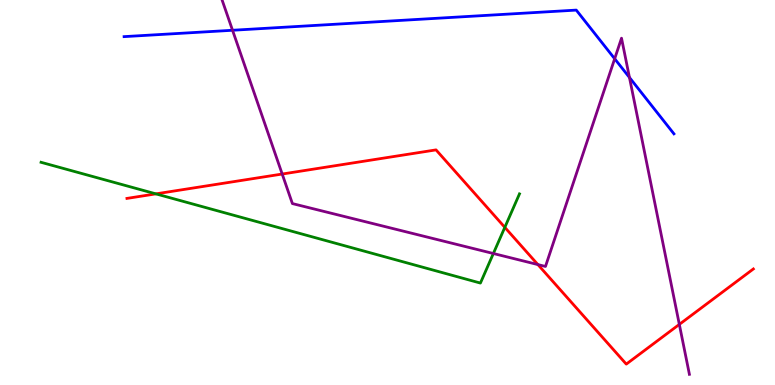[{'lines': ['blue', 'red'], 'intersections': []}, {'lines': ['green', 'red'], 'intersections': [{'x': 2.01, 'y': 4.96}, {'x': 6.51, 'y': 4.09}]}, {'lines': ['purple', 'red'], 'intersections': [{'x': 3.64, 'y': 5.48}, {'x': 6.94, 'y': 3.13}, {'x': 8.77, 'y': 1.57}]}, {'lines': ['blue', 'green'], 'intersections': []}, {'lines': ['blue', 'purple'], 'intersections': [{'x': 3.0, 'y': 9.21}, {'x': 7.93, 'y': 8.47}, {'x': 8.12, 'y': 7.99}]}, {'lines': ['green', 'purple'], 'intersections': [{'x': 6.37, 'y': 3.42}]}]